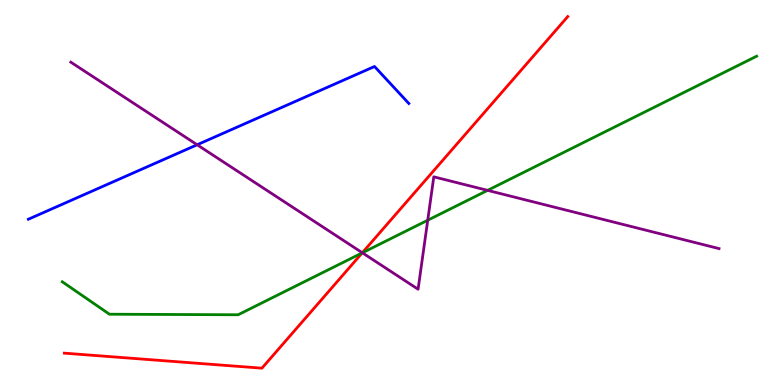[{'lines': ['blue', 'red'], 'intersections': []}, {'lines': ['green', 'red'], 'intersections': [{'x': 4.67, 'y': 3.43}]}, {'lines': ['purple', 'red'], 'intersections': [{'x': 4.68, 'y': 3.43}]}, {'lines': ['blue', 'green'], 'intersections': []}, {'lines': ['blue', 'purple'], 'intersections': [{'x': 2.54, 'y': 6.24}]}, {'lines': ['green', 'purple'], 'intersections': [{'x': 4.68, 'y': 3.43}, {'x': 5.52, 'y': 4.28}, {'x': 6.29, 'y': 5.06}]}]